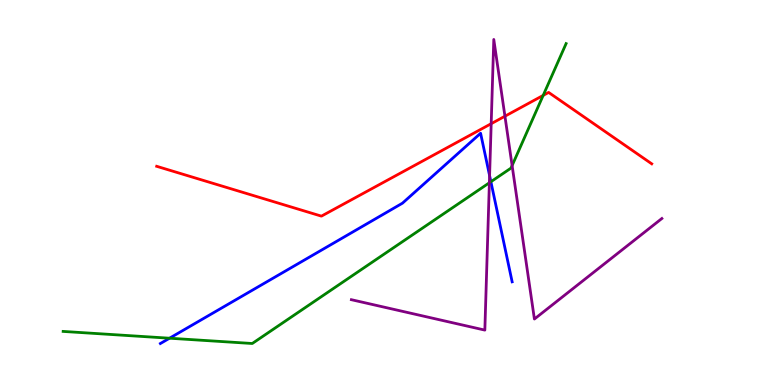[{'lines': ['blue', 'red'], 'intersections': []}, {'lines': ['green', 'red'], 'intersections': [{'x': 7.01, 'y': 7.52}]}, {'lines': ['purple', 'red'], 'intersections': [{'x': 6.34, 'y': 6.79}, {'x': 6.52, 'y': 6.98}]}, {'lines': ['blue', 'green'], 'intersections': [{'x': 2.19, 'y': 1.22}, {'x': 6.33, 'y': 5.28}]}, {'lines': ['blue', 'purple'], 'intersections': [{'x': 6.32, 'y': 5.44}]}, {'lines': ['green', 'purple'], 'intersections': [{'x': 6.31, 'y': 5.25}, {'x': 6.61, 'y': 5.7}]}]